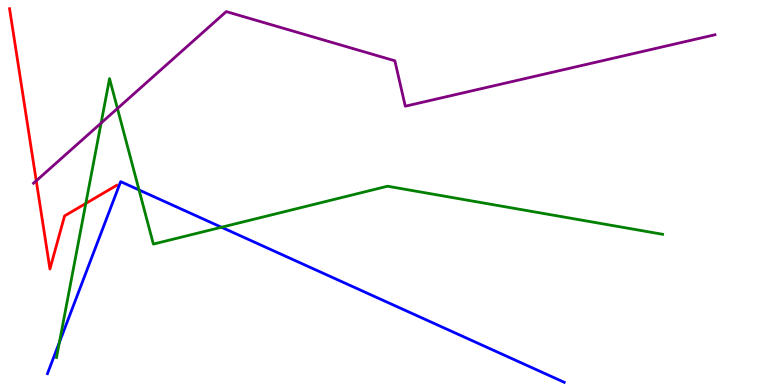[{'lines': ['blue', 'red'], 'intersections': []}, {'lines': ['green', 'red'], 'intersections': [{'x': 1.11, 'y': 4.72}]}, {'lines': ['purple', 'red'], 'intersections': [{'x': 0.468, 'y': 5.3}]}, {'lines': ['blue', 'green'], 'intersections': [{'x': 0.767, 'y': 1.11}, {'x': 1.79, 'y': 5.07}, {'x': 2.86, 'y': 4.1}]}, {'lines': ['blue', 'purple'], 'intersections': []}, {'lines': ['green', 'purple'], 'intersections': [{'x': 1.3, 'y': 6.8}, {'x': 1.52, 'y': 7.18}]}]